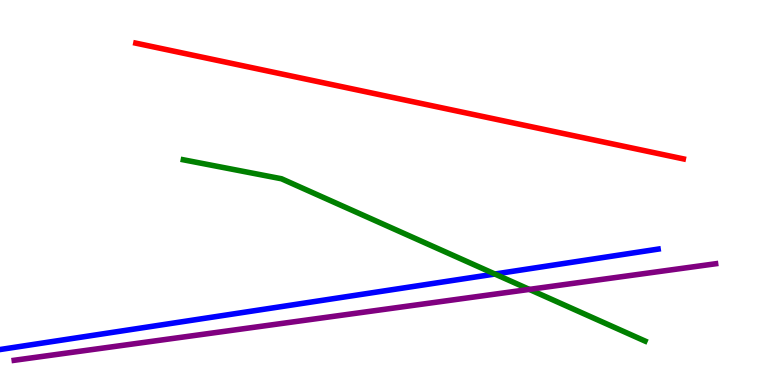[{'lines': ['blue', 'red'], 'intersections': []}, {'lines': ['green', 'red'], 'intersections': []}, {'lines': ['purple', 'red'], 'intersections': []}, {'lines': ['blue', 'green'], 'intersections': [{'x': 6.39, 'y': 2.88}]}, {'lines': ['blue', 'purple'], 'intersections': []}, {'lines': ['green', 'purple'], 'intersections': [{'x': 6.83, 'y': 2.48}]}]